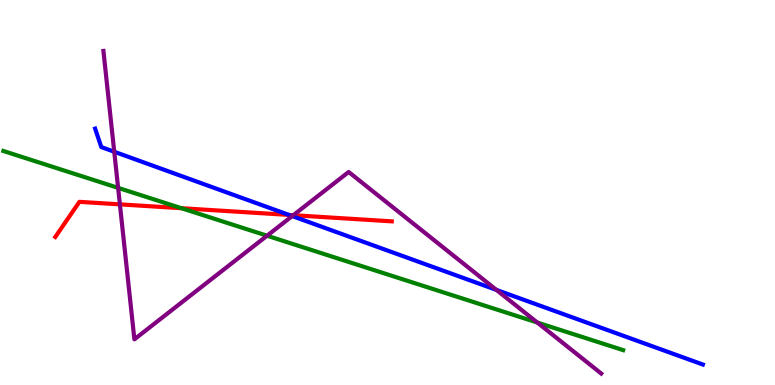[{'lines': ['blue', 'red'], 'intersections': [{'x': 3.73, 'y': 4.42}]}, {'lines': ['green', 'red'], 'intersections': [{'x': 2.34, 'y': 4.59}]}, {'lines': ['purple', 'red'], 'intersections': [{'x': 1.55, 'y': 4.69}, {'x': 3.78, 'y': 4.41}]}, {'lines': ['blue', 'green'], 'intersections': []}, {'lines': ['blue', 'purple'], 'intersections': [{'x': 1.47, 'y': 6.06}, {'x': 3.77, 'y': 4.39}, {'x': 6.41, 'y': 2.47}]}, {'lines': ['green', 'purple'], 'intersections': [{'x': 1.52, 'y': 5.12}, {'x': 3.45, 'y': 3.88}, {'x': 6.93, 'y': 1.62}]}]